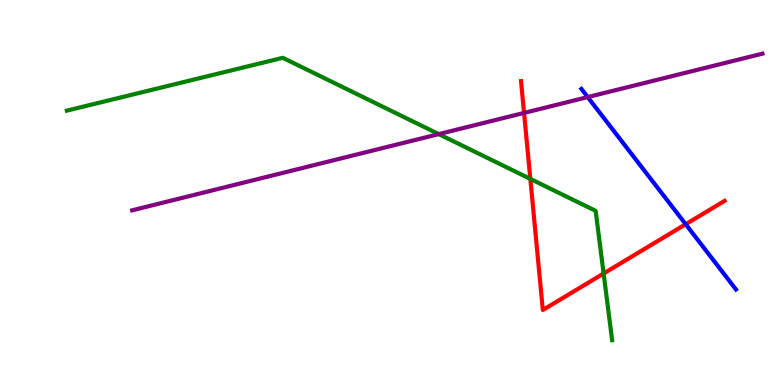[{'lines': ['blue', 'red'], 'intersections': [{'x': 8.85, 'y': 4.18}]}, {'lines': ['green', 'red'], 'intersections': [{'x': 6.84, 'y': 5.35}, {'x': 7.79, 'y': 2.9}]}, {'lines': ['purple', 'red'], 'intersections': [{'x': 6.76, 'y': 7.07}]}, {'lines': ['blue', 'green'], 'intersections': []}, {'lines': ['blue', 'purple'], 'intersections': [{'x': 7.58, 'y': 7.48}]}, {'lines': ['green', 'purple'], 'intersections': [{'x': 5.66, 'y': 6.52}]}]